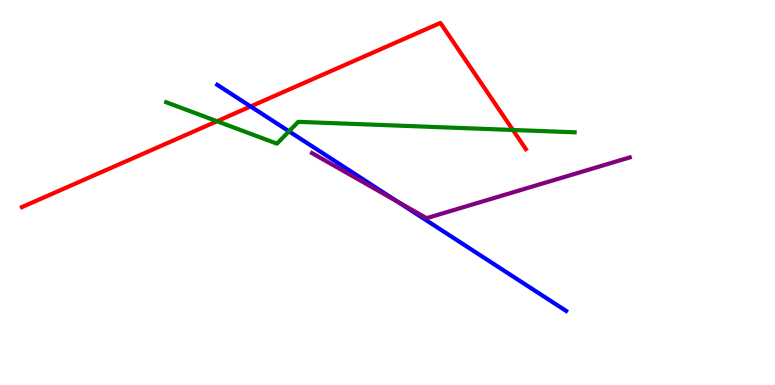[{'lines': ['blue', 'red'], 'intersections': [{'x': 3.23, 'y': 7.24}]}, {'lines': ['green', 'red'], 'intersections': [{'x': 2.8, 'y': 6.85}, {'x': 6.62, 'y': 6.62}]}, {'lines': ['purple', 'red'], 'intersections': []}, {'lines': ['blue', 'green'], 'intersections': [{'x': 3.73, 'y': 6.59}]}, {'lines': ['blue', 'purple'], 'intersections': [{'x': 5.13, 'y': 4.76}]}, {'lines': ['green', 'purple'], 'intersections': []}]